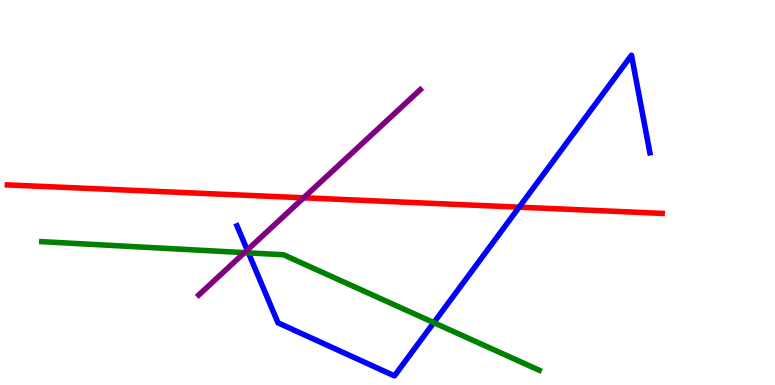[{'lines': ['blue', 'red'], 'intersections': [{'x': 6.7, 'y': 4.62}]}, {'lines': ['green', 'red'], 'intersections': []}, {'lines': ['purple', 'red'], 'intersections': [{'x': 3.92, 'y': 4.86}]}, {'lines': ['blue', 'green'], 'intersections': [{'x': 3.21, 'y': 3.43}, {'x': 5.6, 'y': 1.62}]}, {'lines': ['blue', 'purple'], 'intersections': [{'x': 3.19, 'y': 3.5}]}, {'lines': ['green', 'purple'], 'intersections': [{'x': 3.15, 'y': 3.44}]}]